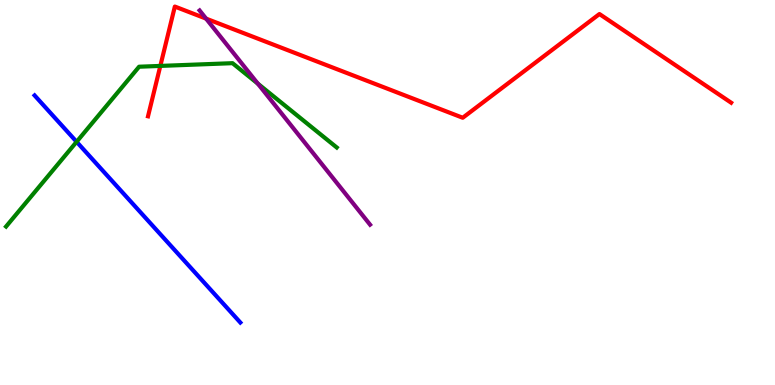[{'lines': ['blue', 'red'], 'intersections': []}, {'lines': ['green', 'red'], 'intersections': [{'x': 2.07, 'y': 8.29}]}, {'lines': ['purple', 'red'], 'intersections': [{'x': 2.66, 'y': 9.52}]}, {'lines': ['blue', 'green'], 'intersections': [{'x': 0.988, 'y': 6.32}]}, {'lines': ['blue', 'purple'], 'intersections': []}, {'lines': ['green', 'purple'], 'intersections': [{'x': 3.33, 'y': 7.83}]}]